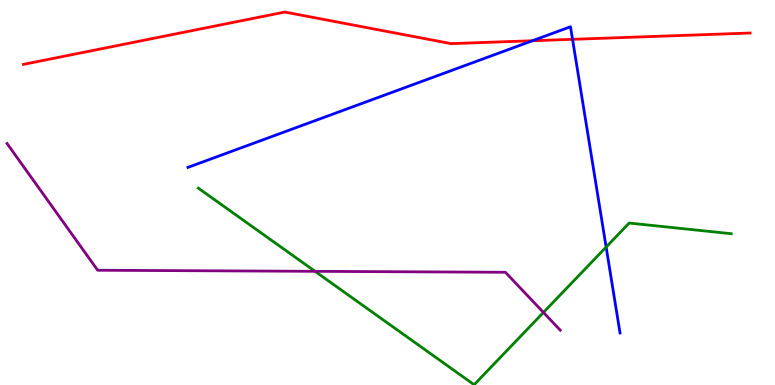[{'lines': ['blue', 'red'], 'intersections': [{'x': 6.87, 'y': 8.94}, {'x': 7.39, 'y': 8.98}]}, {'lines': ['green', 'red'], 'intersections': []}, {'lines': ['purple', 'red'], 'intersections': []}, {'lines': ['blue', 'green'], 'intersections': [{'x': 7.82, 'y': 3.58}]}, {'lines': ['blue', 'purple'], 'intersections': []}, {'lines': ['green', 'purple'], 'intersections': [{'x': 4.06, 'y': 2.95}, {'x': 7.01, 'y': 1.88}]}]